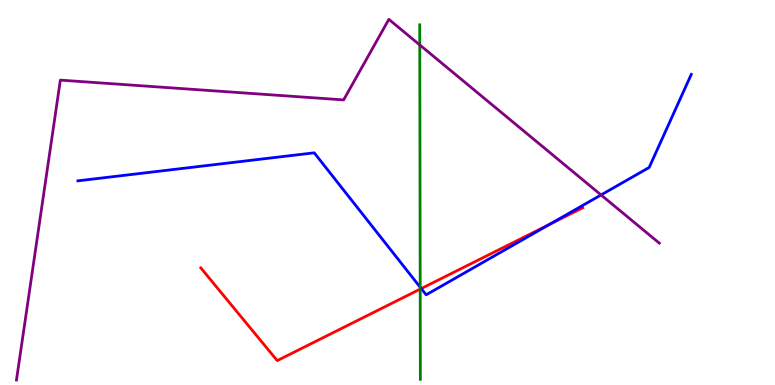[{'lines': ['blue', 'red'], 'intersections': [{'x': 5.44, 'y': 2.5}, {'x': 7.09, 'y': 4.17}]}, {'lines': ['green', 'red'], 'intersections': [{'x': 5.42, 'y': 2.49}]}, {'lines': ['purple', 'red'], 'intersections': []}, {'lines': ['blue', 'green'], 'intersections': [{'x': 5.42, 'y': 2.54}]}, {'lines': ['blue', 'purple'], 'intersections': [{'x': 7.76, 'y': 4.94}]}, {'lines': ['green', 'purple'], 'intersections': [{'x': 5.42, 'y': 8.83}]}]